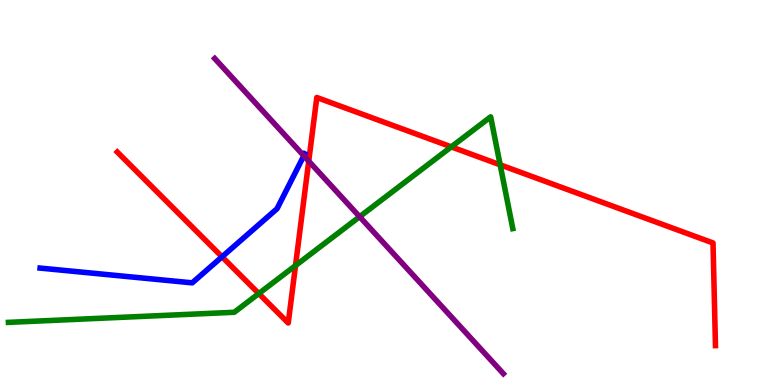[{'lines': ['blue', 'red'], 'intersections': [{'x': 2.86, 'y': 3.33}]}, {'lines': ['green', 'red'], 'intersections': [{'x': 3.34, 'y': 2.38}, {'x': 3.81, 'y': 3.1}, {'x': 5.82, 'y': 6.19}, {'x': 6.45, 'y': 5.72}]}, {'lines': ['purple', 'red'], 'intersections': [{'x': 3.98, 'y': 5.81}]}, {'lines': ['blue', 'green'], 'intersections': []}, {'lines': ['blue', 'purple'], 'intersections': [{'x': 3.92, 'y': 5.95}]}, {'lines': ['green', 'purple'], 'intersections': [{'x': 4.64, 'y': 4.37}]}]